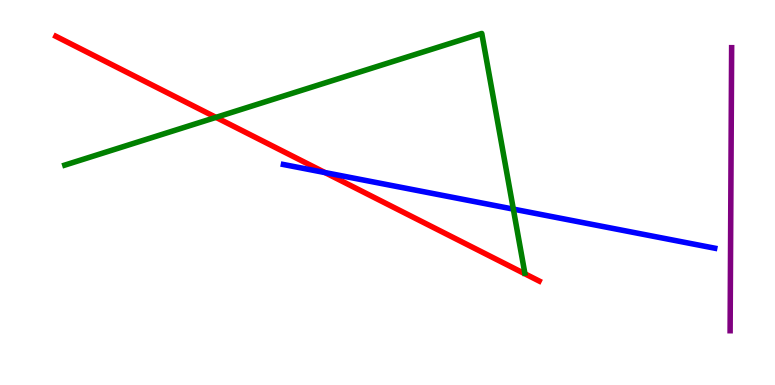[{'lines': ['blue', 'red'], 'intersections': [{'x': 4.19, 'y': 5.52}]}, {'lines': ['green', 'red'], 'intersections': [{'x': 2.79, 'y': 6.95}]}, {'lines': ['purple', 'red'], 'intersections': []}, {'lines': ['blue', 'green'], 'intersections': [{'x': 6.62, 'y': 4.57}]}, {'lines': ['blue', 'purple'], 'intersections': []}, {'lines': ['green', 'purple'], 'intersections': []}]